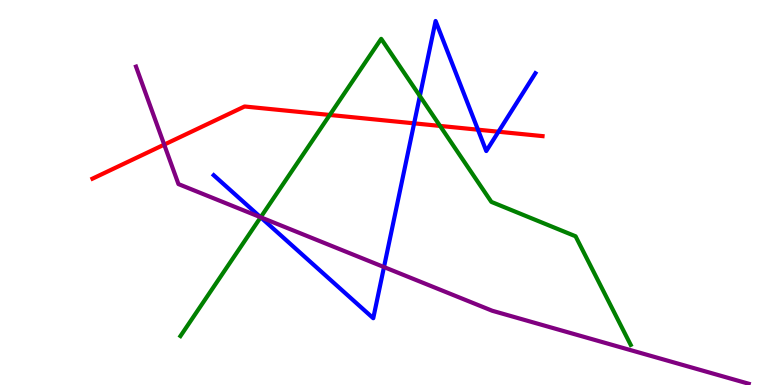[{'lines': ['blue', 'red'], 'intersections': [{'x': 5.34, 'y': 6.8}, {'x': 6.17, 'y': 6.63}, {'x': 6.43, 'y': 6.58}]}, {'lines': ['green', 'red'], 'intersections': [{'x': 4.26, 'y': 7.01}, {'x': 5.68, 'y': 6.73}]}, {'lines': ['purple', 'red'], 'intersections': [{'x': 2.12, 'y': 6.24}]}, {'lines': ['blue', 'green'], 'intersections': [{'x': 3.36, 'y': 4.36}, {'x': 5.42, 'y': 7.51}]}, {'lines': ['blue', 'purple'], 'intersections': [{'x': 3.36, 'y': 4.36}, {'x': 4.95, 'y': 3.06}]}, {'lines': ['green', 'purple'], 'intersections': [{'x': 3.36, 'y': 4.36}]}]